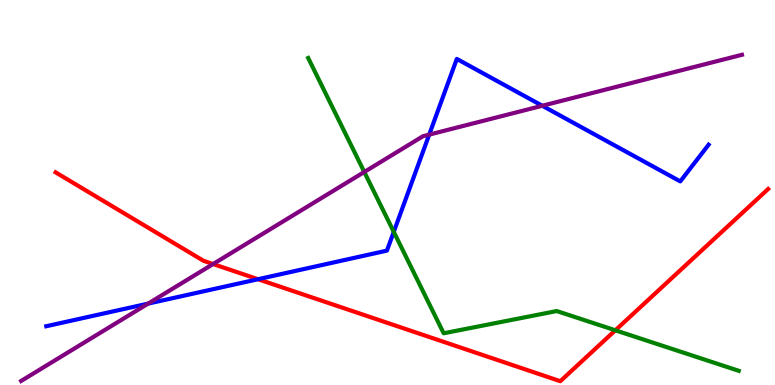[{'lines': ['blue', 'red'], 'intersections': [{'x': 3.33, 'y': 2.75}]}, {'lines': ['green', 'red'], 'intersections': [{'x': 7.94, 'y': 1.42}]}, {'lines': ['purple', 'red'], 'intersections': [{'x': 2.75, 'y': 3.14}]}, {'lines': ['blue', 'green'], 'intersections': [{'x': 5.08, 'y': 3.98}]}, {'lines': ['blue', 'purple'], 'intersections': [{'x': 1.91, 'y': 2.11}, {'x': 5.54, 'y': 6.5}, {'x': 7.0, 'y': 7.25}]}, {'lines': ['green', 'purple'], 'intersections': [{'x': 4.7, 'y': 5.53}]}]